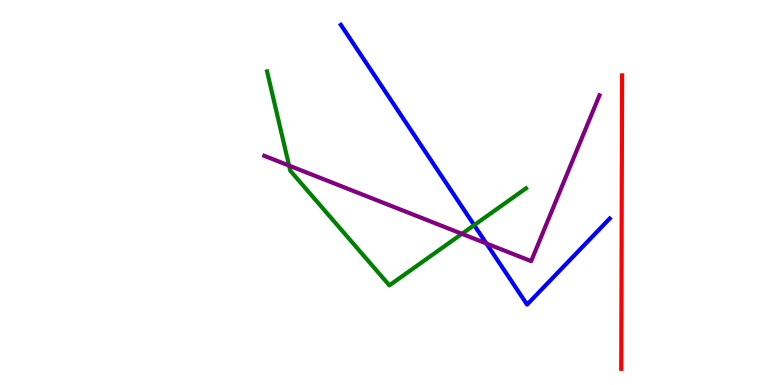[{'lines': ['blue', 'red'], 'intersections': []}, {'lines': ['green', 'red'], 'intersections': []}, {'lines': ['purple', 'red'], 'intersections': []}, {'lines': ['blue', 'green'], 'intersections': [{'x': 6.12, 'y': 4.15}]}, {'lines': ['blue', 'purple'], 'intersections': [{'x': 6.28, 'y': 3.68}]}, {'lines': ['green', 'purple'], 'intersections': [{'x': 3.73, 'y': 5.7}, {'x': 5.96, 'y': 3.93}]}]